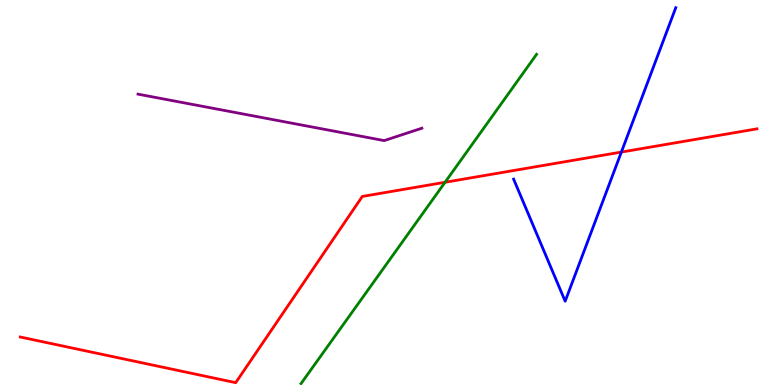[{'lines': ['blue', 'red'], 'intersections': [{'x': 8.02, 'y': 6.05}]}, {'lines': ['green', 'red'], 'intersections': [{'x': 5.74, 'y': 5.27}]}, {'lines': ['purple', 'red'], 'intersections': []}, {'lines': ['blue', 'green'], 'intersections': []}, {'lines': ['blue', 'purple'], 'intersections': []}, {'lines': ['green', 'purple'], 'intersections': []}]